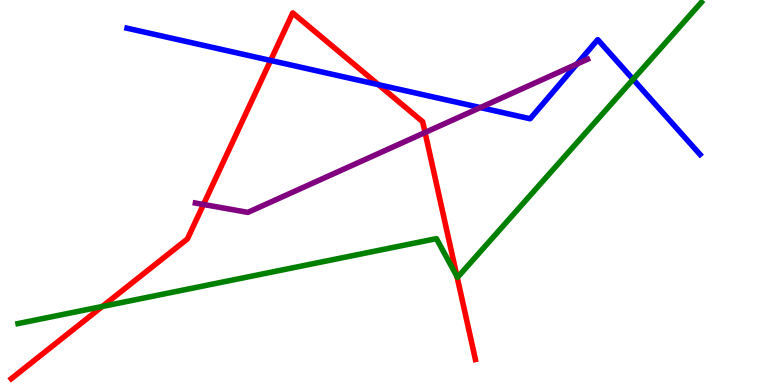[{'lines': ['blue', 'red'], 'intersections': [{'x': 3.49, 'y': 8.43}, {'x': 4.88, 'y': 7.8}]}, {'lines': ['green', 'red'], 'intersections': [{'x': 1.32, 'y': 2.04}, {'x': 5.9, 'y': 2.82}]}, {'lines': ['purple', 'red'], 'intersections': [{'x': 2.63, 'y': 4.69}, {'x': 5.48, 'y': 6.56}]}, {'lines': ['blue', 'green'], 'intersections': [{'x': 8.17, 'y': 7.94}]}, {'lines': ['blue', 'purple'], 'intersections': [{'x': 6.2, 'y': 7.21}, {'x': 7.44, 'y': 8.34}]}, {'lines': ['green', 'purple'], 'intersections': []}]